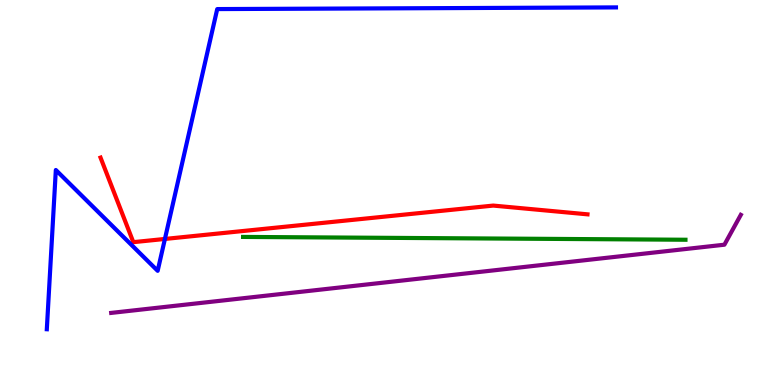[{'lines': ['blue', 'red'], 'intersections': [{'x': 2.13, 'y': 3.79}]}, {'lines': ['green', 'red'], 'intersections': []}, {'lines': ['purple', 'red'], 'intersections': []}, {'lines': ['blue', 'green'], 'intersections': []}, {'lines': ['blue', 'purple'], 'intersections': []}, {'lines': ['green', 'purple'], 'intersections': []}]